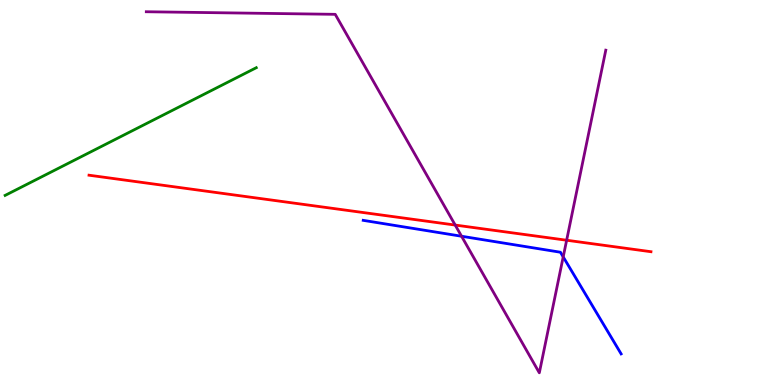[{'lines': ['blue', 'red'], 'intersections': []}, {'lines': ['green', 'red'], 'intersections': []}, {'lines': ['purple', 'red'], 'intersections': [{'x': 5.87, 'y': 4.15}, {'x': 7.31, 'y': 3.76}]}, {'lines': ['blue', 'green'], 'intersections': []}, {'lines': ['blue', 'purple'], 'intersections': [{'x': 5.96, 'y': 3.86}, {'x': 7.27, 'y': 3.33}]}, {'lines': ['green', 'purple'], 'intersections': []}]